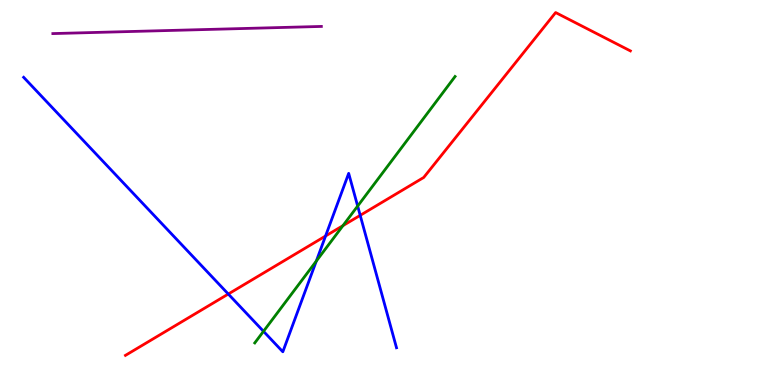[{'lines': ['blue', 'red'], 'intersections': [{'x': 2.95, 'y': 2.36}, {'x': 4.2, 'y': 3.87}, {'x': 4.65, 'y': 4.41}]}, {'lines': ['green', 'red'], 'intersections': [{'x': 4.43, 'y': 4.14}]}, {'lines': ['purple', 'red'], 'intersections': []}, {'lines': ['blue', 'green'], 'intersections': [{'x': 3.4, 'y': 1.39}, {'x': 4.08, 'y': 3.22}, {'x': 4.61, 'y': 4.65}]}, {'lines': ['blue', 'purple'], 'intersections': []}, {'lines': ['green', 'purple'], 'intersections': []}]